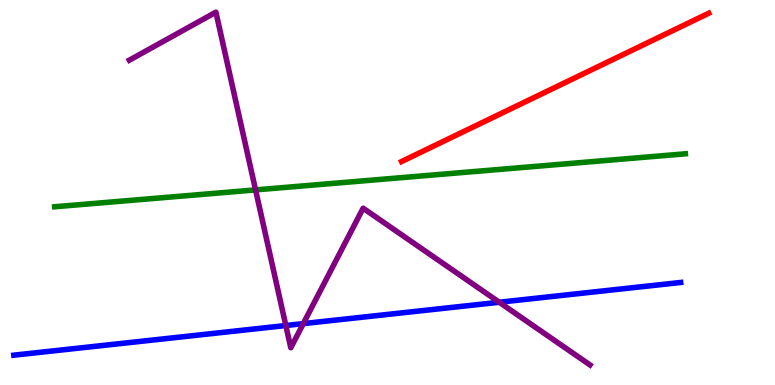[{'lines': ['blue', 'red'], 'intersections': []}, {'lines': ['green', 'red'], 'intersections': []}, {'lines': ['purple', 'red'], 'intersections': []}, {'lines': ['blue', 'green'], 'intersections': []}, {'lines': ['blue', 'purple'], 'intersections': [{'x': 3.69, 'y': 1.54}, {'x': 3.91, 'y': 1.59}, {'x': 6.44, 'y': 2.15}]}, {'lines': ['green', 'purple'], 'intersections': [{'x': 3.3, 'y': 5.07}]}]